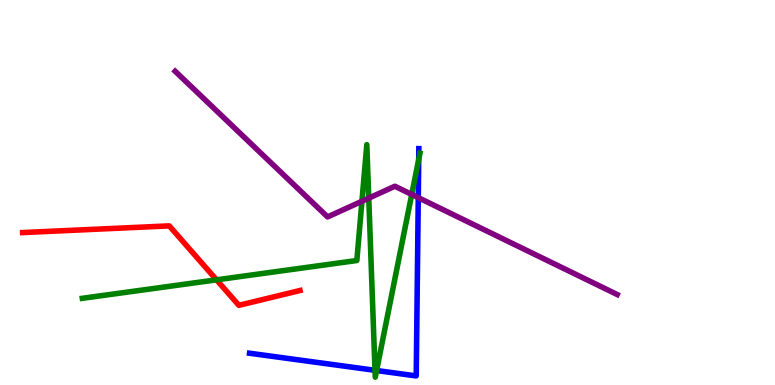[{'lines': ['blue', 'red'], 'intersections': []}, {'lines': ['green', 'red'], 'intersections': [{'x': 2.79, 'y': 2.73}]}, {'lines': ['purple', 'red'], 'intersections': []}, {'lines': ['blue', 'green'], 'intersections': [{'x': 4.84, 'y': 0.382}, {'x': 4.86, 'y': 0.376}, {'x': 5.4, 'y': 5.86}]}, {'lines': ['blue', 'purple'], 'intersections': [{'x': 5.4, 'y': 4.87}]}, {'lines': ['green', 'purple'], 'intersections': [{'x': 4.67, 'y': 4.77}, {'x': 4.76, 'y': 4.85}, {'x': 5.31, 'y': 4.95}]}]